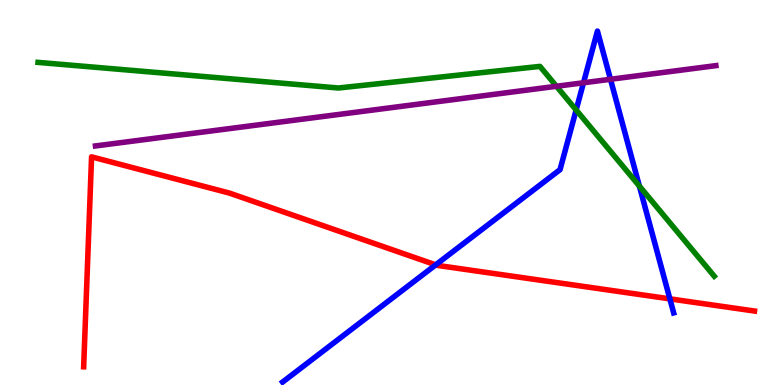[{'lines': ['blue', 'red'], 'intersections': [{'x': 5.62, 'y': 3.12}, {'x': 8.64, 'y': 2.24}]}, {'lines': ['green', 'red'], 'intersections': []}, {'lines': ['purple', 'red'], 'intersections': []}, {'lines': ['blue', 'green'], 'intersections': [{'x': 7.43, 'y': 7.14}, {'x': 8.25, 'y': 5.17}]}, {'lines': ['blue', 'purple'], 'intersections': [{'x': 7.53, 'y': 7.85}, {'x': 7.88, 'y': 7.94}]}, {'lines': ['green', 'purple'], 'intersections': [{'x': 7.18, 'y': 7.76}]}]